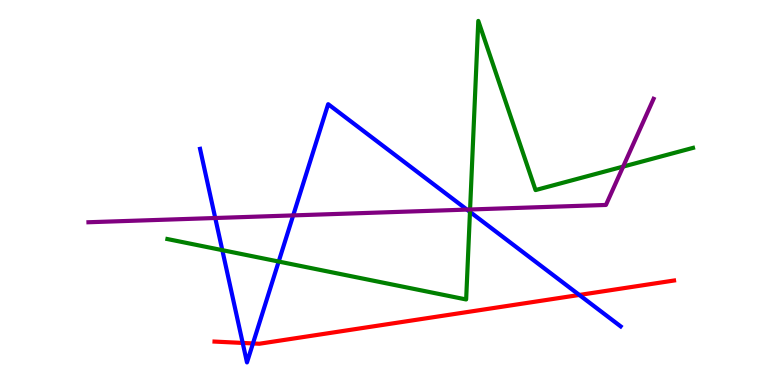[{'lines': ['blue', 'red'], 'intersections': [{'x': 3.13, 'y': 1.09}, {'x': 3.26, 'y': 1.08}, {'x': 7.48, 'y': 2.34}]}, {'lines': ['green', 'red'], 'intersections': []}, {'lines': ['purple', 'red'], 'intersections': []}, {'lines': ['blue', 'green'], 'intersections': [{'x': 2.87, 'y': 3.5}, {'x': 3.6, 'y': 3.21}, {'x': 6.06, 'y': 4.5}]}, {'lines': ['blue', 'purple'], 'intersections': [{'x': 2.78, 'y': 4.34}, {'x': 3.78, 'y': 4.41}, {'x': 6.03, 'y': 4.56}]}, {'lines': ['green', 'purple'], 'intersections': [{'x': 6.07, 'y': 4.56}, {'x': 8.04, 'y': 5.67}]}]